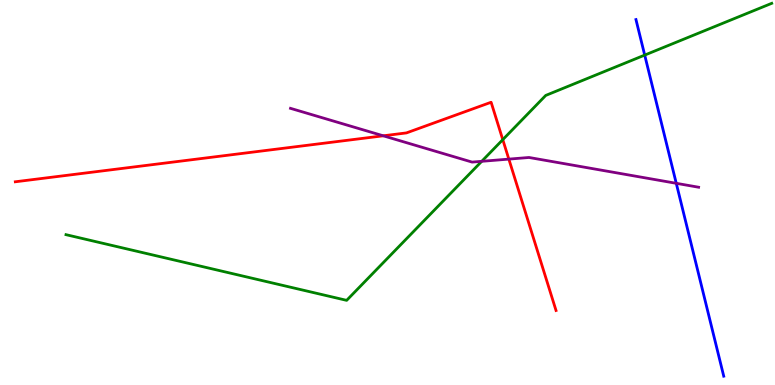[{'lines': ['blue', 'red'], 'intersections': []}, {'lines': ['green', 'red'], 'intersections': [{'x': 6.49, 'y': 6.37}]}, {'lines': ['purple', 'red'], 'intersections': [{'x': 4.95, 'y': 6.47}, {'x': 6.57, 'y': 5.87}]}, {'lines': ['blue', 'green'], 'intersections': [{'x': 8.32, 'y': 8.57}]}, {'lines': ['blue', 'purple'], 'intersections': [{'x': 8.73, 'y': 5.24}]}, {'lines': ['green', 'purple'], 'intersections': [{'x': 6.22, 'y': 5.81}]}]